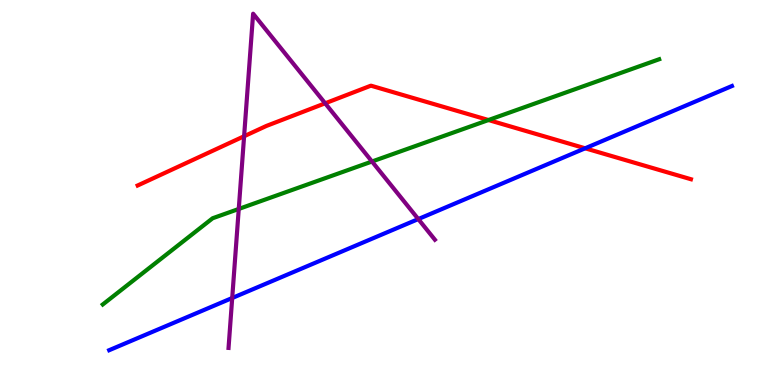[{'lines': ['blue', 'red'], 'intersections': [{'x': 7.55, 'y': 6.15}]}, {'lines': ['green', 'red'], 'intersections': [{'x': 6.3, 'y': 6.88}]}, {'lines': ['purple', 'red'], 'intersections': [{'x': 3.15, 'y': 6.46}, {'x': 4.2, 'y': 7.32}]}, {'lines': ['blue', 'green'], 'intersections': []}, {'lines': ['blue', 'purple'], 'intersections': [{'x': 3.0, 'y': 2.26}, {'x': 5.4, 'y': 4.31}]}, {'lines': ['green', 'purple'], 'intersections': [{'x': 3.08, 'y': 4.57}, {'x': 4.8, 'y': 5.8}]}]